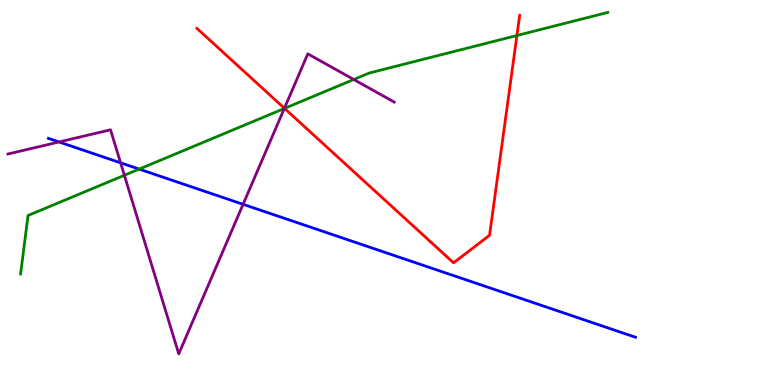[{'lines': ['blue', 'red'], 'intersections': []}, {'lines': ['green', 'red'], 'intersections': [{'x': 3.67, 'y': 7.18}, {'x': 6.67, 'y': 9.08}]}, {'lines': ['purple', 'red'], 'intersections': [{'x': 3.67, 'y': 7.19}]}, {'lines': ['blue', 'green'], 'intersections': [{'x': 1.8, 'y': 5.61}]}, {'lines': ['blue', 'purple'], 'intersections': [{'x': 0.762, 'y': 6.31}, {'x': 1.56, 'y': 5.77}, {'x': 3.14, 'y': 4.69}]}, {'lines': ['green', 'purple'], 'intersections': [{'x': 1.6, 'y': 5.45}, {'x': 3.67, 'y': 7.18}, {'x': 4.56, 'y': 7.94}]}]